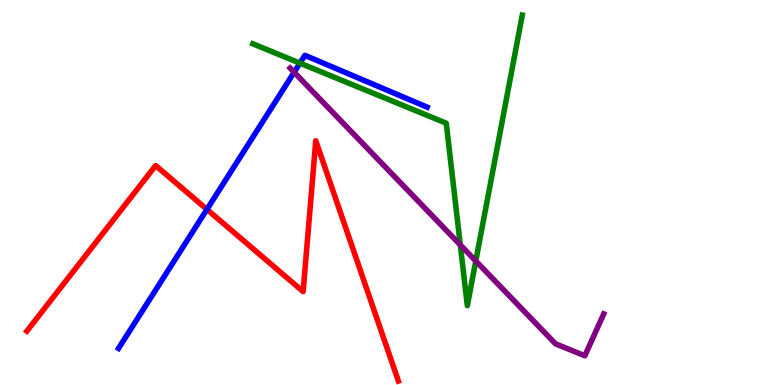[{'lines': ['blue', 'red'], 'intersections': [{'x': 2.67, 'y': 4.56}]}, {'lines': ['green', 'red'], 'intersections': []}, {'lines': ['purple', 'red'], 'intersections': []}, {'lines': ['blue', 'green'], 'intersections': [{'x': 3.87, 'y': 8.36}]}, {'lines': ['blue', 'purple'], 'intersections': [{'x': 3.8, 'y': 8.12}]}, {'lines': ['green', 'purple'], 'intersections': [{'x': 5.94, 'y': 3.64}, {'x': 6.14, 'y': 3.22}]}]